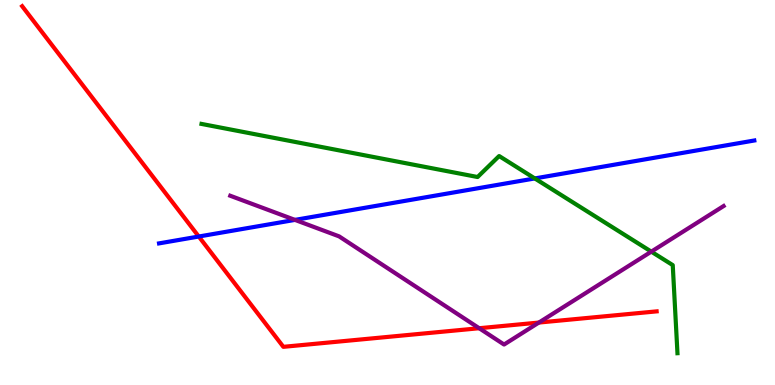[{'lines': ['blue', 'red'], 'intersections': [{'x': 2.56, 'y': 3.86}]}, {'lines': ['green', 'red'], 'intersections': []}, {'lines': ['purple', 'red'], 'intersections': [{'x': 6.18, 'y': 1.47}, {'x': 6.95, 'y': 1.62}]}, {'lines': ['blue', 'green'], 'intersections': [{'x': 6.9, 'y': 5.37}]}, {'lines': ['blue', 'purple'], 'intersections': [{'x': 3.81, 'y': 4.29}]}, {'lines': ['green', 'purple'], 'intersections': [{'x': 8.4, 'y': 3.46}]}]